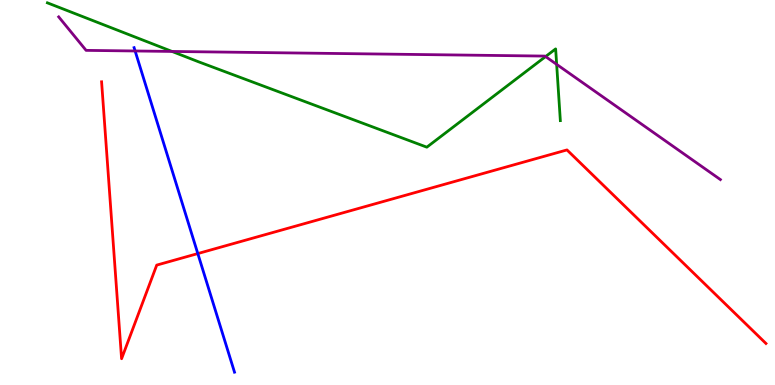[{'lines': ['blue', 'red'], 'intersections': [{'x': 2.55, 'y': 3.41}]}, {'lines': ['green', 'red'], 'intersections': []}, {'lines': ['purple', 'red'], 'intersections': []}, {'lines': ['blue', 'green'], 'intersections': []}, {'lines': ['blue', 'purple'], 'intersections': [{'x': 1.74, 'y': 8.68}]}, {'lines': ['green', 'purple'], 'intersections': [{'x': 2.22, 'y': 8.66}, {'x': 7.04, 'y': 8.53}, {'x': 7.18, 'y': 8.33}]}]